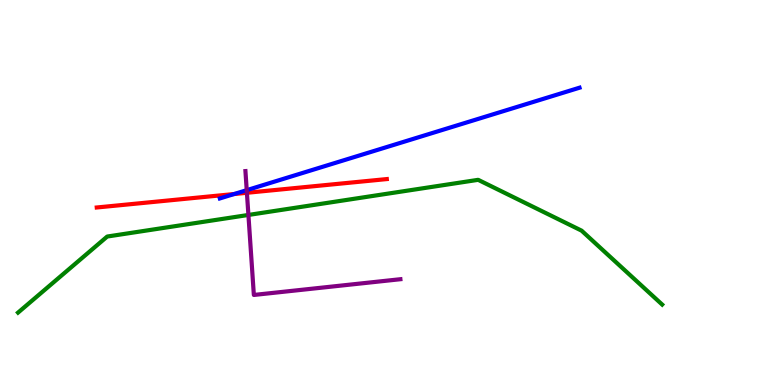[{'lines': ['blue', 'red'], 'intersections': [{'x': 3.02, 'y': 4.96}]}, {'lines': ['green', 'red'], 'intersections': []}, {'lines': ['purple', 'red'], 'intersections': [{'x': 3.19, 'y': 4.99}]}, {'lines': ['blue', 'green'], 'intersections': []}, {'lines': ['blue', 'purple'], 'intersections': [{'x': 3.18, 'y': 5.06}]}, {'lines': ['green', 'purple'], 'intersections': [{'x': 3.21, 'y': 4.42}]}]